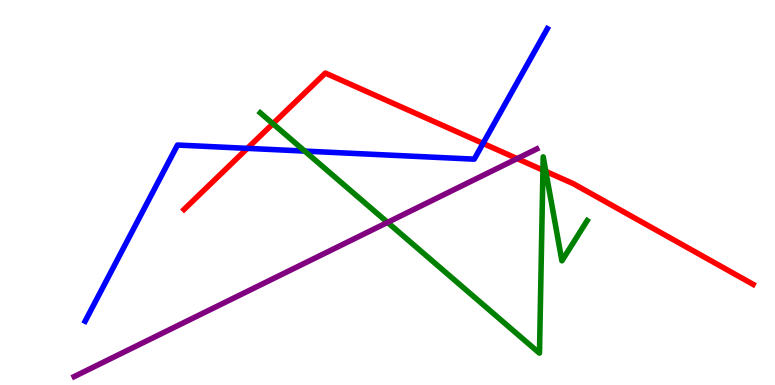[{'lines': ['blue', 'red'], 'intersections': [{'x': 3.19, 'y': 6.15}, {'x': 6.23, 'y': 6.27}]}, {'lines': ['green', 'red'], 'intersections': [{'x': 3.52, 'y': 6.79}, {'x': 7.01, 'y': 5.58}, {'x': 7.04, 'y': 5.55}]}, {'lines': ['purple', 'red'], 'intersections': [{'x': 6.67, 'y': 5.88}]}, {'lines': ['blue', 'green'], 'intersections': [{'x': 3.93, 'y': 6.08}]}, {'lines': ['blue', 'purple'], 'intersections': []}, {'lines': ['green', 'purple'], 'intersections': [{'x': 5.0, 'y': 4.22}]}]